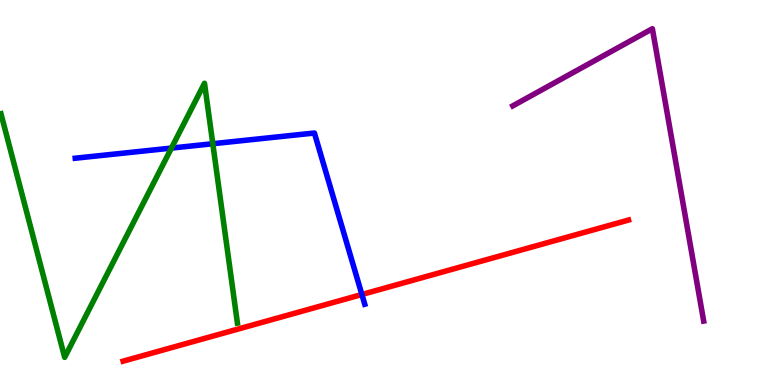[{'lines': ['blue', 'red'], 'intersections': [{'x': 4.67, 'y': 2.35}]}, {'lines': ['green', 'red'], 'intersections': []}, {'lines': ['purple', 'red'], 'intersections': []}, {'lines': ['blue', 'green'], 'intersections': [{'x': 2.21, 'y': 6.15}, {'x': 2.75, 'y': 6.27}]}, {'lines': ['blue', 'purple'], 'intersections': []}, {'lines': ['green', 'purple'], 'intersections': []}]